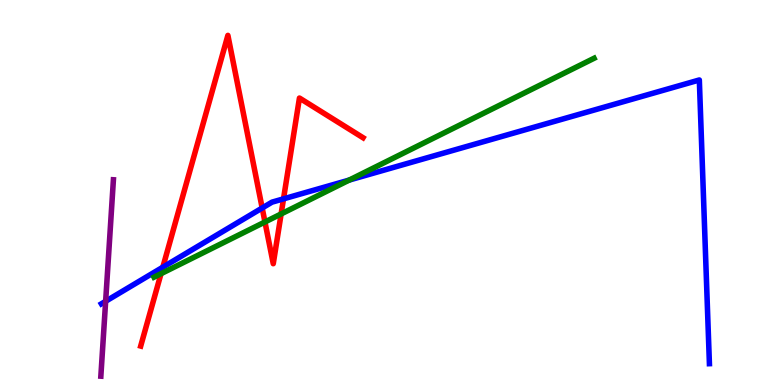[{'lines': ['blue', 'red'], 'intersections': [{'x': 2.1, 'y': 3.06}, {'x': 3.38, 'y': 4.6}, {'x': 3.66, 'y': 4.83}]}, {'lines': ['green', 'red'], 'intersections': [{'x': 2.08, 'y': 2.89}, {'x': 3.42, 'y': 4.23}, {'x': 3.63, 'y': 4.44}]}, {'lines': ['purple', 'red'], 'intersections': []}, {'lines': ['blue', 'green'], 'intersections': [{'x': 4.51, 'y': 5.32}]}, {'lines': ['blue', 'purple'], 'intersections': [{'x': 1.36, 'y': 2.17}]}, {'lines': ['green', 'purple'], 'intersections': []}]